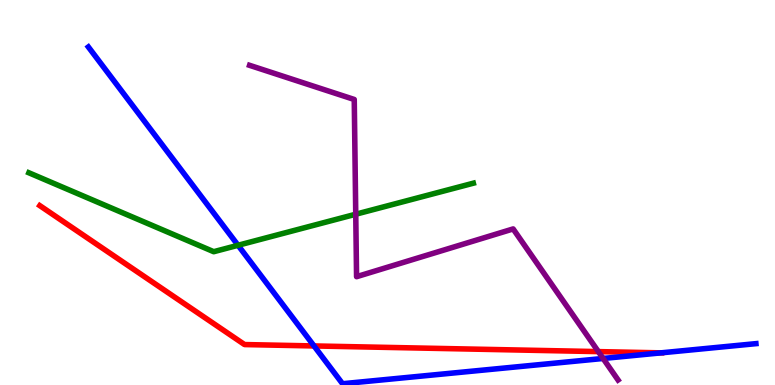[{'lines': ['blue', 'red'], 'intersections': [{'x': 4.05, 'y': 1.01}, {'x': 8.53, 'y': 0.835}]}, {'lines': ['green', 'red'], 'intersections': []}, {'lines': ['purple', 'red'], 'intersections': [{'x': 7.72, 'y': 0.867}]}, {'lines': ['blue', 'green'], 'intersections': [{'x': 3.07, 'y': 3.63}]}, {'lines': ['blue', 'purple'], 'intersections': [{'x': 7.78, 'y': 0.689}]}, {'lines': ['green', 'purple'], 'intersections': [{'x': 4.59, 'y': 4.44}]}]